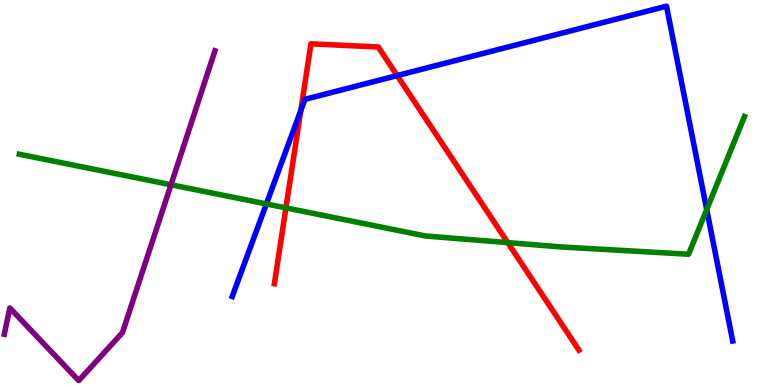[{'lines': ['blue', 'red'], 'intersections': [{'x': 3.88, 'y': 7.13}, {'x': 5.12, 'y': 8.04}]}, {'lines': ['green', 'red'], 'intersections': [{'x': 3.69, 'y': 4.6}, {'x': 6.55, 'y': 3.7}]}, {'lines': ['purple', 'red'], 'intersections': []}, {'lines': ['blue', 'green'], 'intersections': [{'x': 3.44, 'y': 4.7}, {'x': 9.12, 'y': 4.56}]}, {'lines': ['blue', 'purple'], 'intersections': []}, {'lines': ['green', 'purple'], 'intersections': [{'x': 2.21, 'y': 5.2}]}]